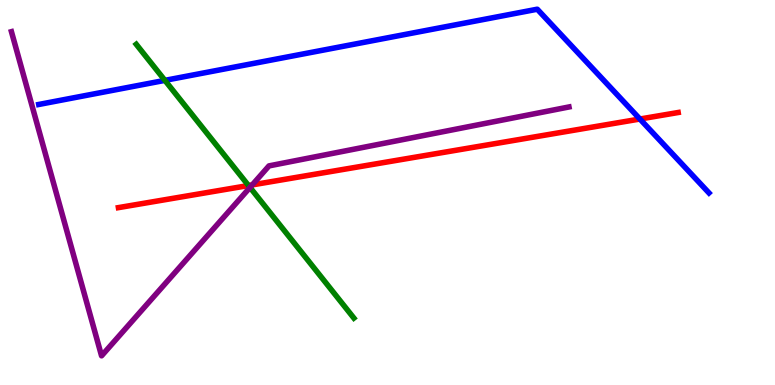[{'lines': ['blue', 'red'], 'intersections': [{'x': 8.26, 'y': 6.91}]}, {'lines': ['green', 'red'], 'intersections': [{'x': 3.21, 'y': 5.18}]}, {'lines': ['purple', 'red'], 'intersections': [{'x': 3.25, 'y': 5.2}]}, {'lines': ['blue', 'green'], 'intersections': [{'x': 2.13, 'y': 7.91}]}, {'lines': ['blue', 'purple'], 'intersections': []}, {'lines': ['green', 'purple'], 'intersections': [{'x': 3.23, 'y': 5.13}]}]